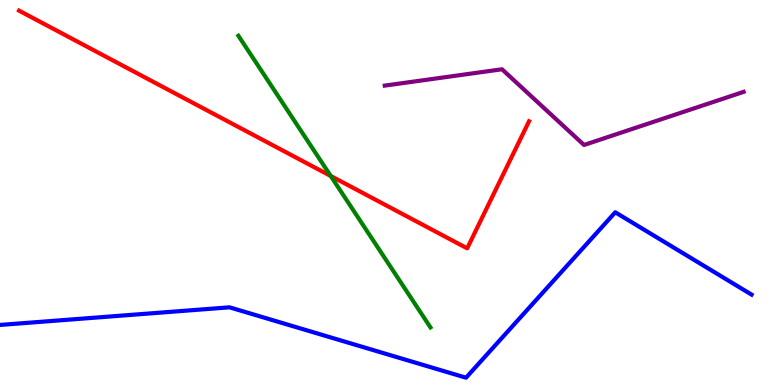[{'lines': ['blue', 'red'], 'intersections': []}, {'lines': ['green', 'red'], 'intersections': [{'x': 4.27, 'y': 5.43}]}, {'lines': ['purple', 'red'], 'intersections': []}, {'lines': ['blue', 'green'], 'intersections': []}, {'lines': ['blue', 'purple'], 'intersections': []}, {'lines': ['green', 'purple'], 'intersections': []}]